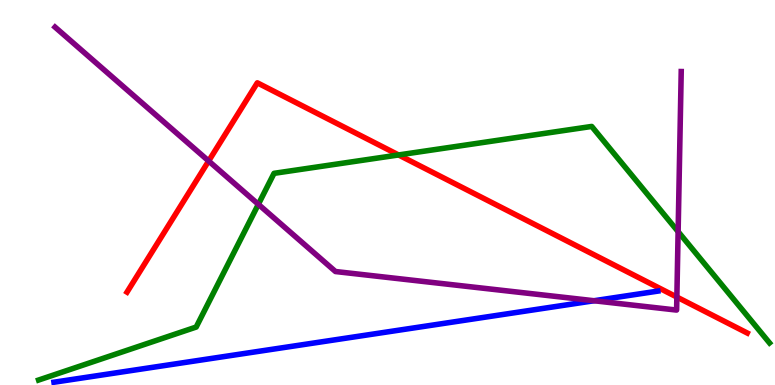[{'lines': ['blue', 'red'], 'intersections': []}, {'lines': ['green', 'red'], 'intersections': [{'x': 5.14, 'y': 5.98}]}, {'lines': ['purple', 'red'], 'intersections': [{'x': 2.69, 'y': 5.82}, {'x': 8.73, 'y': 2.28}]}, {'lines': ['blue', 'green'], 'intersections': []}, {'lines': ['blue', 'purple'], 'intersections': [{'x': 7.66, 'y': 2.19}]}, {'lines': ['green', 'purple'], 'intersections': [{'x': 3.33, 'y': 4.69}, {'x': 8.75, 'y': 3.98}]}]